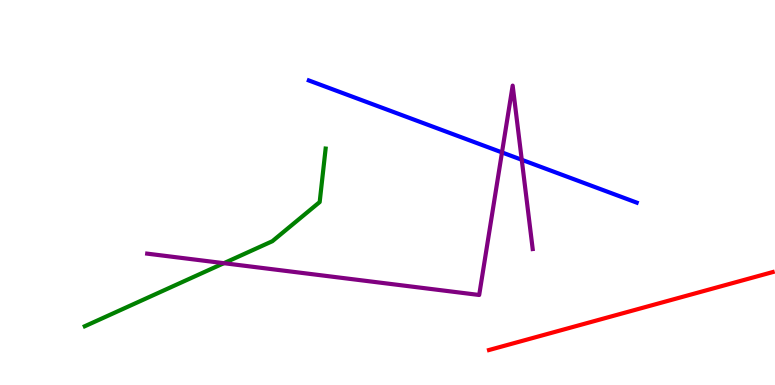[{'lines': ['blue', 'red'], 'intersections': []}, {'lines': ['green', 'red'], 'intersections': []}, {'lines': ['purple', 'red'], 'intersections': []}, {'lines': ['blue', 'green'], 'intersections': []}, {'lines': ['blue', 'purple'], 'intersections': [{'x': 6.48, 'y': 6.04}, {'x': 6.73, 'y': 5.85}]}, {'lines': ['green', 'purple'], 'intersections': [{'x': 2.89, 'y': 3.16}]}]